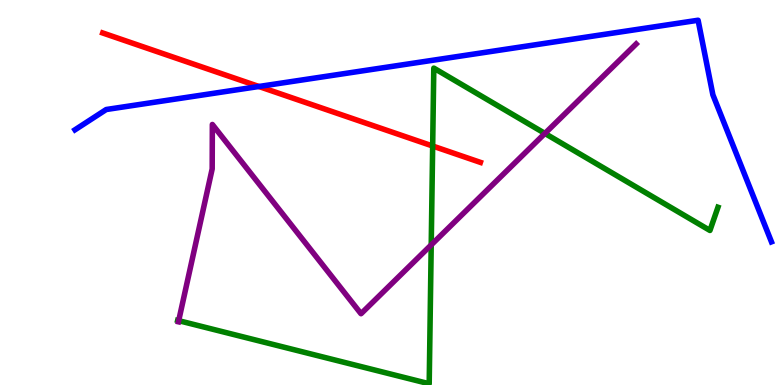[{'lines': ['blue', 'red'], 'intersections': [{'x': 3.34, 'y': 7.75}]}, {'lines': ['green', 'red'], 'intersections': [{'x': 5.58, 'y': 6.21}]}, {'lines': ['purple', 'red'], 'intersections': []}, {'lines': ['blue', 'green'], 'intersections': []}, {'lines': ['blue', 'purple'], 'intersections': []}, {'lines': ['green', 'purple'], 'intersections': [{'x': 2.31, 'y': 1.67}, {'x': 5.56, 'y': 3.64}, {'x': 7.03, 'y': 6.53}]}]